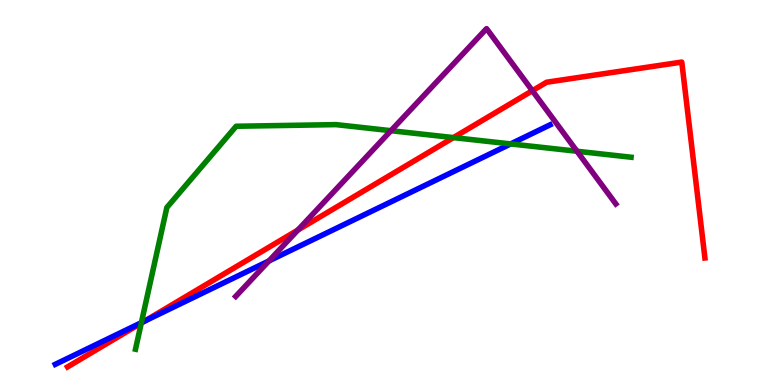[{'lines': ['blue', 'red'], 'intersections': [{'x': 1.87, 'y': 1.66}]}, {'lines': ['green', 'red'], 'intersections': [{'x': 1.82, 'y': 1.61}, {'x': 5.85, 'y': 6.43}]}, {'lines': ['purple', 'red'], 'intersections': [{'x': 3.84, 'y': 4.02}, {'x': 6.87, 'y': 7.64}]}, {'lines': ['blue', 'green'], 'intersections': [{'x': 1.82, 'y': 1.62}, {'x': 6.59, 'y': 6.26}]}, {'lines': ['blue', 'purple'], 'intersections': [{'x': 3.47, 'y': 3.22}]}, {'lines': ['green', 'purple'], 'intersections': [{'x': 5.04, 'y': 6.61}, {'x': 7.45, 'y': 6.07}]}]